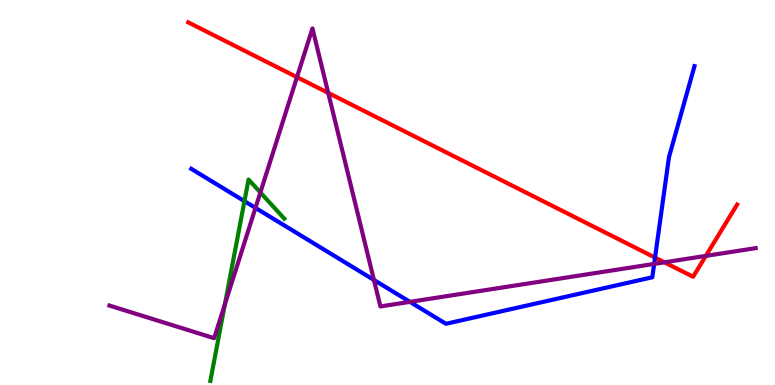[{'lines': ['blue', 'red'], 'intersections': [{'x': 8.45, 'y': 3.31}]}, {'lines': ['green', 'red'], 'intersections': []}, {'lines': ['purple', 'red'], 'intersections': [{'x': 3.83, 'y': 8.0}, {'x': 4.24, 'y': 7.59}, {'x': 8.57, 'y': 3.19}, {'x': 9.11, 'y': 3.35}]}, {'lines': ['blue', 'green'], 'intersections': [{'x': 3.15, 'y': 4.77}]}, {'lines': ['blue', 'purple'], 'intersections': [{'x': 3.3, 'y': 4.6}, {'x': 4.83, 'y': 2.73}, {'x': 5.29, 'y': 2.16}, {'x': 8.44, 'y': 3.15}]}, {'lines': ['green', 'purple'], 'intersections': [{'x': 2.9, 'y': 2.1}, {'x': 3.36, 'y': 5.0}]}]